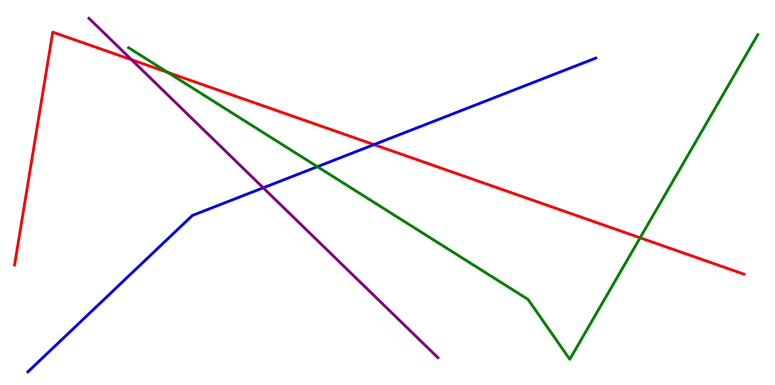[{'lines': ['blue', 'red'], 'intersections': [{'x': 4.83, 'y': 6.24}]}, {'lines': ['green', 'red'], 'intersections': [{'x': 2.16, 'y': 8.12}, {'x': 8.26, 'y': 3.82}]}, {'lines': ['purple', 'red'], 'intersections': [{'x': 1.7, 'y': 8.45}]}, {'lines': ['blue', 'green'], 'intersections': [{'x': 4.1, 'y': 5.67}]}, {'lines': ['blue', 'purple'], 'intersections': [{'x': 3.4, 'y': 5.12}]}, {'lines': ['green', 'purple'], 'intersections': []}]